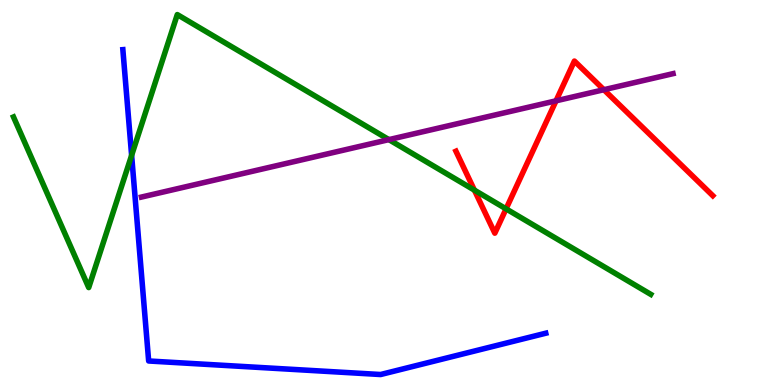[{'lines': ['blue', 'red'], 'intersections': []}, {'lines': ['green', 'red'], 'intersections': [{'x': 6.12, 'y': 5.06}, {'x': 6.53, 'y': 4.58}]}, {'lines': ['purple', 'red'], 'intersections': [{'x': 7.17, 'y': 7.38}, {'x': 7.79, 'y': 7.67}]}, {'lines': ['blue', 'green'], 'intersections': [{'x': 1.7, 'y': 5.96}]}, {'lines': ['blue', 'purple'], 'intersections': []}, {'lines': ['green', 'purple'], 'intersections': [{'x': 5.02, 'y': 6.37}]}]